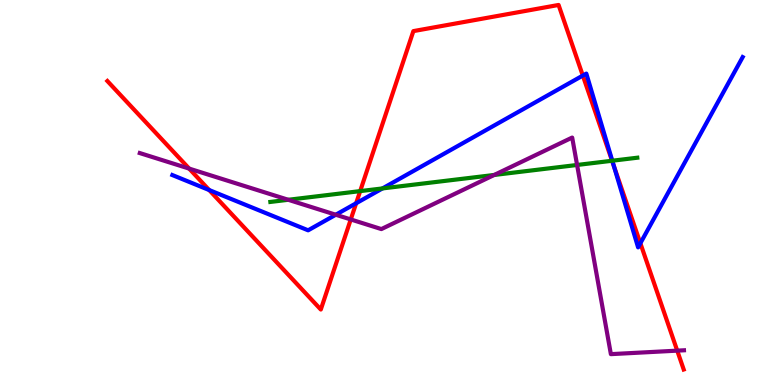[{'lines': ['blue', 'red'], 'intersections': [{'x': 2.7, 'y': 5.06}, {'x': 4.6, 'y': 4.72}, {'x': 7.52, 'y': 8.04}, {'x': 7.92, 'y': 5.69}, {'x': 8.26, 'y': 3.68}]}, {'lines': ['green', 'red'], 'intersections': [{'x': 4.65, 'y': 5.04}, {'x': 7.9, 'y': 5.82}]}, {'lines': ['purple', 'red'], 'intersections': [{'x': 2.44, 'y': 5.62}, {'x': 4.53, 'y': 4.3}, {'x': 8.74, 'y': 0.892}]}, {'lines': ['blue', 'green'], 'intersections': [{'x': 4.94, 'y': 5.11}, {'x': 7.9, 'y': 5.83}]}, {'lines': ['blue', 'purple'], 'intersections': [{'x': 4.33, 'y': 4.42}]}, {'lines': ['green', 'purple'], 'intersections': [{'x': 3.72, 'y': 4.81}, {'x': 6.38, 'y': 5.46}, {'x': 7.45, 'y': 5.72}]}]